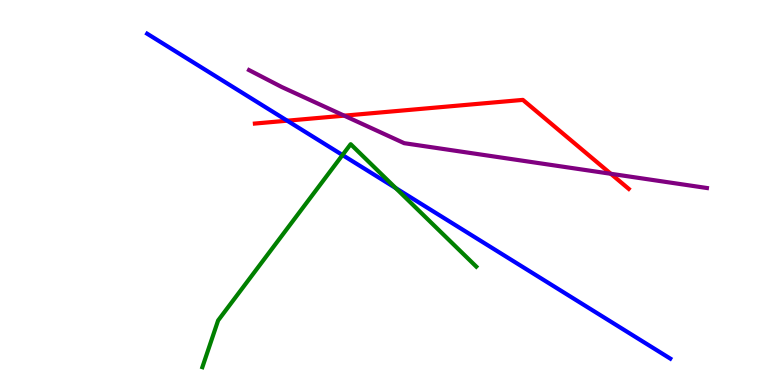[{'lines': ['blue', 'red'], 'intersections': [{'x': 3.71, 'y': 6.87}]}, {'lines': ['green', 'red'], 'intersections': []}, {'lines': ['purple', 'red'], 'intersections': [{'x': 4.44, 'y': 7.0}, {'x': 7.88, 'y': 5.49}]}, {'lines': ['blue', 'green'], 'intersections': [{'x': 4.42, 'y': 5.97}, {'x': 5.11, 'y': 5.12}]}, {'lines': ['blue', 'purple'], 'intersections': []}, {'lines': ['green', 'purple'], 'intersections': []}]